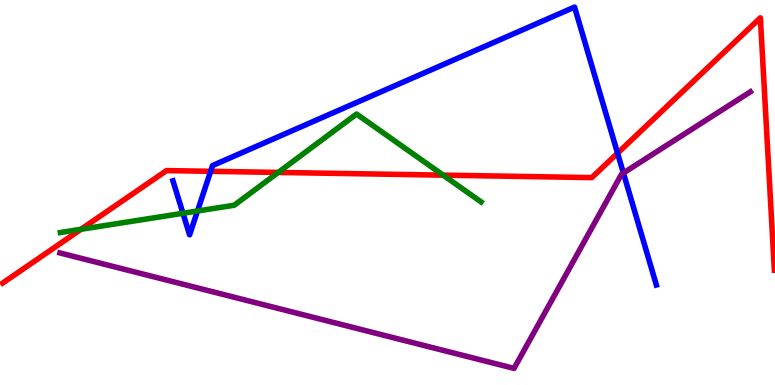[{'lines': ['blue', 'red'], 'intersections': [{'x': 2.72, 'y': 5.55}, {'x': 7.97, 'y': 6.02}]}, {'lines': ['green', 'red'], 'intersections': [{'x': 1.05, 'y': 4.04}, {'x': 3.59, 'y': 5.52}, {'x': 5.72, 'y': 5.45}]}, {'lines': ['purple', 'red'], 'intersections': []}, {'lines': ['blue', 'green'], 'intersections': [{'x': 2.36, 'y': 4.46}, {'x': 2.55, 'y': 4.52}]}, {'lines': ['blue', 'purple'], 'intersections': [{'x': 8.04, 'y': 5.51}]}, {'lines': ['green', 'purple'], 'intersections': []}]